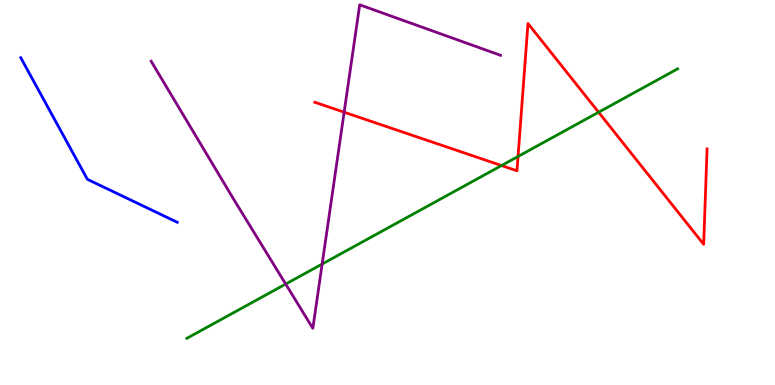[{'lines': ['blue', 'red'], 'intersections': []}, {'lines': ['green', 'red'], 'intersections': [{'x': 6.47, 'y': 5.7}, {'x': 6.68, 'y': 5.94}, {'x': 7.72, 'y': 7.08}]}, {'lines': ['purple', 'red'], 'intersections': [{'x': 4.44, 'y': 7.09}]}, {'lines': ['blue', 'green'], 'intersections': []}, {'lines': ['blue', 'purple'], 'intersections': []}, {'lines': ['green', 'purple'], 'intersections': [{'x': 3.69, 'y': 2.62}, {'x': 4.16, 'y': 3.14}]}]